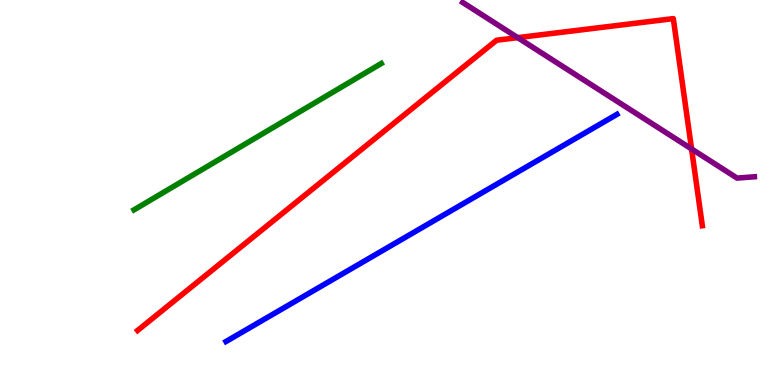[{'lines': ['blue', 'red'], 'intersections': []}, {'lines': ['green', 'red'], 'intersections': []}, {'lines': ['purple', 'red'], 'intersections': [{'x': 6.68, 'y': 9.02}, {'x': 8.92, 'y': 6.13}]}, {'lines': ['blue', 'green'], 'intersections': []}, {'lines': ['blue', 'purple'], 'intersections': []}, {'lines': ['green', 'purple'], 'intersections': []}]